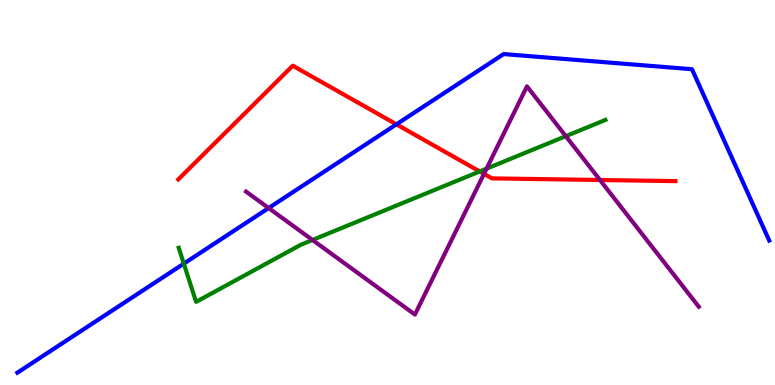[{'lines': ['blue', 'red'], 'intersections': [{'x': 5.12, 'y': 6.77}]}, {'lines': ['green', 'red'], 'intersections': [{'x': 6.19, 'y': 5.55}]}, {'lines': ['purple', 'red'], 'intersections': [{'x': 6.24, 'y': 5.48}, {'x': 7.74, 'y': 5.32}]}, {'lines': ['blue', 'green'], 'intersections': [{'x': 2.37, 'y': 3.15}]}, {'lines': ['blue', 'purple'], 'intersections': [{'x': 3.47, 'y': 4.6}]}, {'lines': ['green', 'purple'], 'intersections': [{'x': 4.03, 'y': 3.77}, {'x': 6.28, 'y': 5.62}, {'x': 7.3, 'y': 6.46}]}]